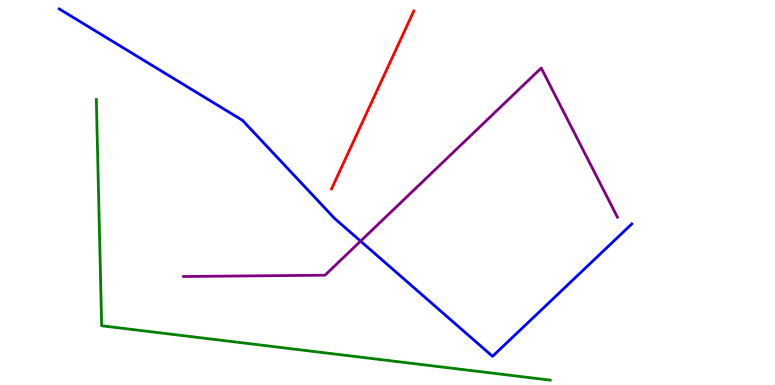[{'lines': ['blue', 'red'], 'intersections': []}, {'lines': ['green', 'red'], 'intersections': []}, {'lines': ['purple', 'red'], 'intersections': []}, {'lines': ['blue', 'green'], 'intersections': []}, {'lines': ['blue', 'purple'], 'intersections': [{'x': 4.65, 'y': 3.74}]}, {'lines': ['green', 'purple'], 'intersections': []}]